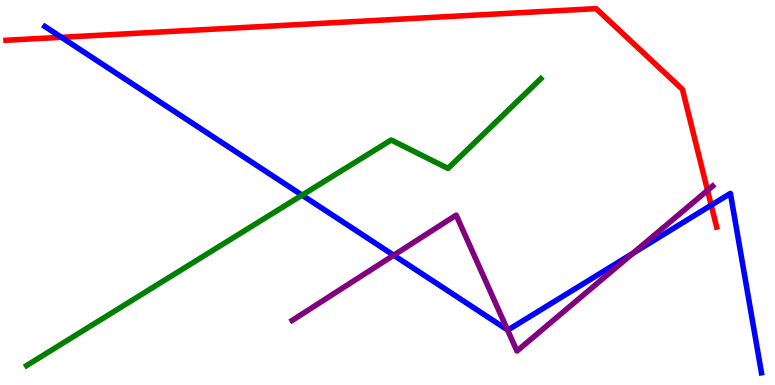[{'lines': ['blue', 'red'], 'intersections': [{'x': 0.792, 'y': 9.03}, {'x': 9.18, 'y': 4.67}]}, {'lines': ['green', 'red'], 'intersections': []}, {'lines': ['purple', 'red'], 'intersections': [{'x': 9.13, 'y': 5.06}]}, {'lines': ['blue', 'green'], 'intersections': [{'x': 3.9, 'y': 4.93}]}, {'lines': ['blue', 'purple'], 'intersections': [{'x': 5.08, 'y': 3.37}, {'x': 6.55, 'y': 1.43}, {'x': 8.17, 'y': 3.42}]}, {'lines': ['green', 'purple'], 'intersections': []}]